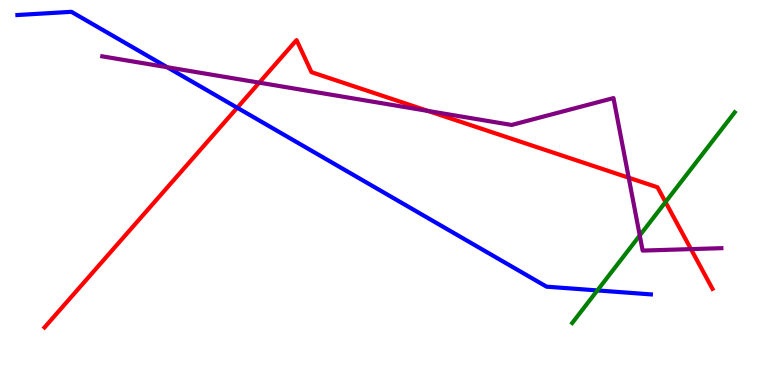[{'lines': ['blue', 'red'], 'intersections': [{'x': 3.06, 'y': 7.2}]}, {'lines': ['green', 'red'], 'intersections': [{'x': 8.59, 'y': 4.75}]}, {'lines': ['purple', 'red'], 'intersections': [{'x': 3.35, 'y': 7.85}, {'x': 5.52, 'y': 7.12}, {'x': 8.11, 'y': 5.38}, {'x': 8.92, 'y': 3.53}]}, {'lines': ['blue', 'green'], 'intersections': [{'x': 7.71, 'y': 2.46}]}, {'lines': ['blue', 'purple'], 'intersections': [{'x': 2.16, 'y': 8.25}]}, {'lines': ['green', 'purple'], 'intersections': [{'x': 8.25, 'y': 3.88}]}]